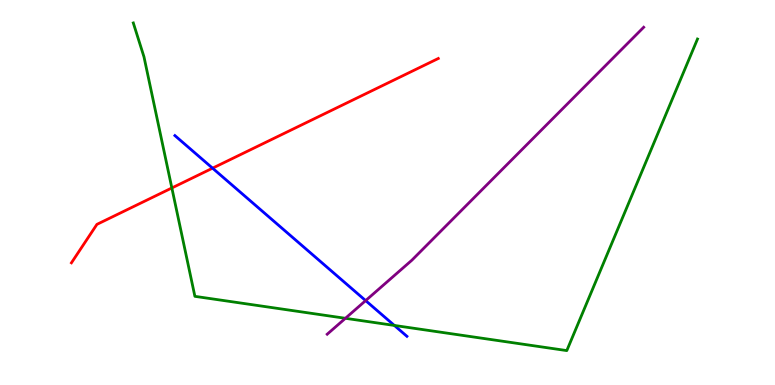[{'lines': ['blue', 'red'], 'intersections': [{'x': 2.74, 'y': 5.63}]}, {'lines': ['green', 'red'], 'intersections': [{'x': 2.22, 'y': 5.12}]}, {'lines': ['purple', 'red'], 'intersections': []}, {'lines': ['blue', 'green'], 'intersections': [{'x': 5.09, 'y': 1.55}]}, {'lines': ['blue', 'purple'], 'intersections': [{'x': 4.72, 'y': 2.19}]}, {'lines': ['green', 'purple'], 'intersections': [{'x': 4.46, 'y': 1.73}]}]